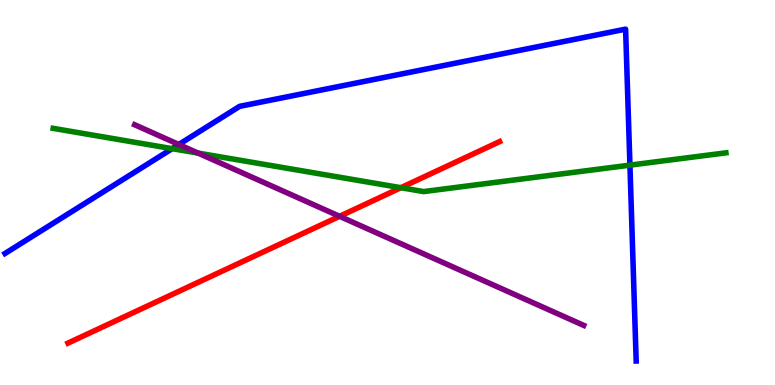[{'lines': ['blue', 'red'], 'intersections': []}, {'lines': ['green', 'red'], 'intersections': [{'x': 5.17, 'y': 5.12}]}, {'lines': ['purple', 'red'], 'intersections': [{'x': 4.38, 'y': 4.38}]}, {'lines': ['blue', 'green'], 'intersections': [{'x': 2.22, 'y': 6.14}, {'x': 8.13, 'y': 5.71}]}, {'lines': ['blue', 'purple'], 'intersections': [{'x': 2.31, 'y': 6.25}]}, {'lines': ['green', 'purple'], 'intersections': [{'x': 2.56, 'y': 6.02}]}]